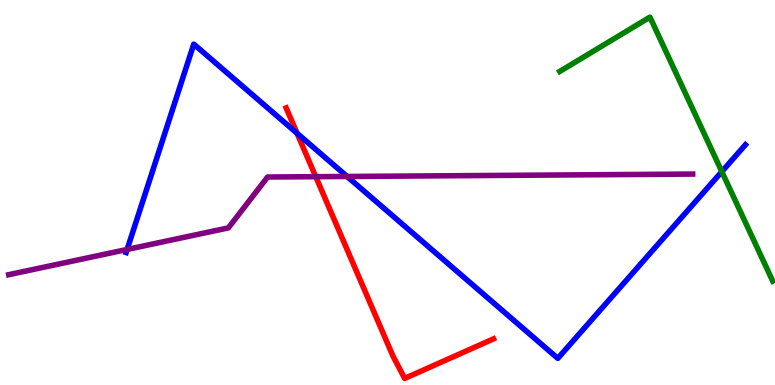[{'lines': ['blue', 'red'], 'intersections': [{'x': 3.83, 'y': 6.54}]}, {'lines': ['green', 'red'], 'intersections': []}, {'lines': ['purple', 'red'], 'intersections': [{'x': 4.07, 'y': 5.41}]}, {'lines': ['blue', 'green'], 'intersections': [{'x': 9.31, 'y': 5.54}]}, {'lines': ['blue', 'purple'], 'intersections': [{'x': 1.64, 'y': 3.52}, {'x': 4.48, 'y': 5.42}]}, {'lines': ['green', 'purple'], 'intersections': []}]